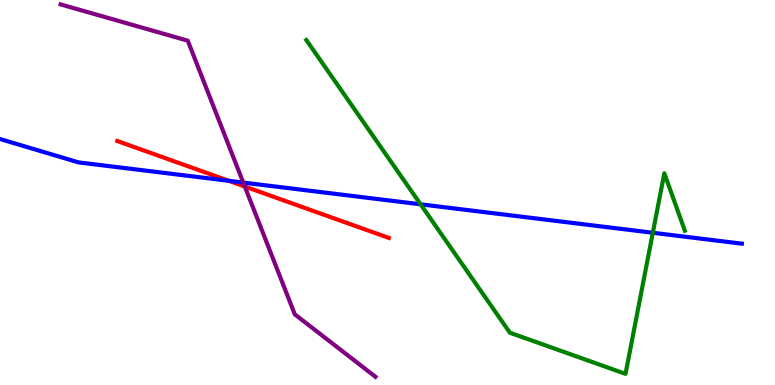[{'lines': ['blue', 'red'], 'intersections': [{'x': 2.95, 'y': 5.3}]}, {'lines': ['green', 'red'], 'intersections': []}, {'lines': ['purple', 'red'], 'intersections': [{'x': 3.16, 'y': 5.16}]}, {'lines': ['blue', 'green'], 'intersections': [{'x': 5.43, 'y': 4.69}, {'x': 8.42, 'y': 3.95}]}, {'lines': ['blue', 'purple'], 'intersections': [{'x': 3.14, 'y': 5.26}]}, {'lines': ['green', 'purple'], 'intersections': []}]